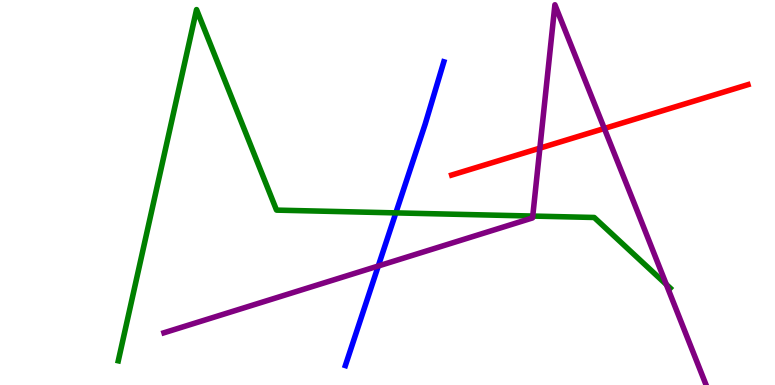[{'lines': ['blue', 'red'], 'intersections': []}, {'lines': ['green', 'red'], 'intersections': []}, {'lines': ['purple', 'red'], 'intersections': [{'x': 6.97, 'y': 6.15}, {'x': 7.8, 'y': 6.66}]}, {'lines': ['blue', 'green'], 'intersections': [{'x': 5.11, 'y': 4.47}]}, {'lines': ['blue', 'purple'], 'intersections': [{'x': 4.88, 'y': 3.09}]}, {'lines': ['green', 'purple'], 'intersections': [{'x': 6.87, 'y': 4.39}, {'x': 8.6, 'y': 2.61}]}]